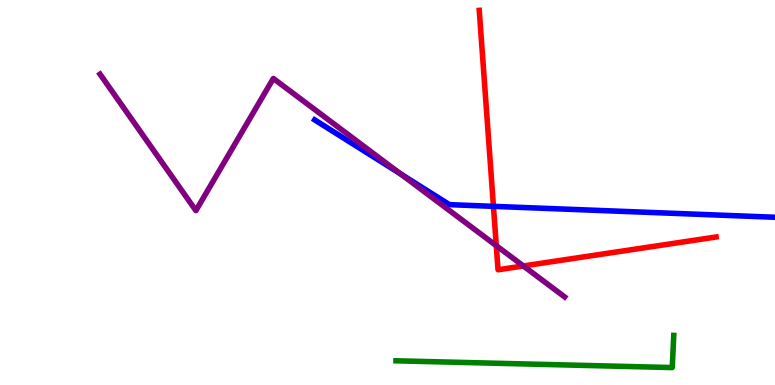[{'lines': ['blue', 'red'], 'intersections': [{'x': 6.37, 'y': 4.64}]}, {'lines': ['green', 'red'], 'intersections': []}, {'lines': ['purple', 'red'], 'intersections': [{'x': 6.4, 'y': 3.62}, {'x': 6.75, 'y': 3.09}]}, {'lines': ['blue', 'green'], 'intersections': []}, {'lines': ['blue', 'purple'], 'intersections': [{'x': 5.17, 'y': 5.48}]}, {'lines': ['green', 'purple'], 'intersections': []}]